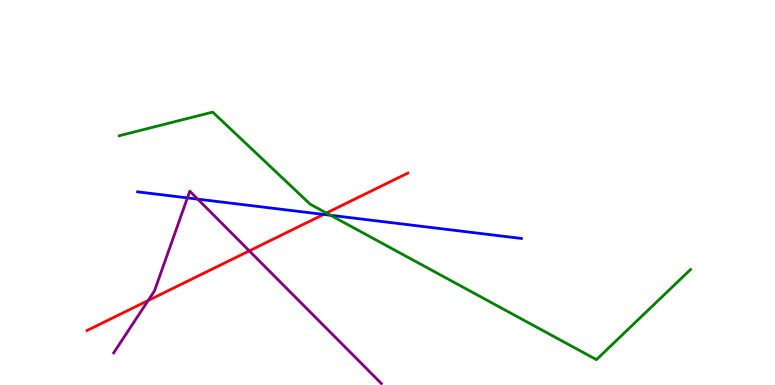[{'lines': ['blue', 'red'], 'intersections': [{'x': 4.18, 'y': 4.43}]}, {'lines': ['green', 'red'], 'intersections': [{'x': 4.21, 'y': 4.47}]}, {'lines': ['purple', 'red'], 'intersections': [{'x': 1.91, 'y': 2.19}, {'x': 3.22, 'y': 3.48}]}, {'lines': ['blue', 'green'], 'intersections': [{'x': 4.27, 'y': 4.41}]}, {'lines': ['blue', 'purple'], 'intersections': [{'x': 2.42, 'y': 4.86}, {'x': 2.55, 'y': 4.83}]}, {'lines': ['green', 'purple'], 'intersections': []}]